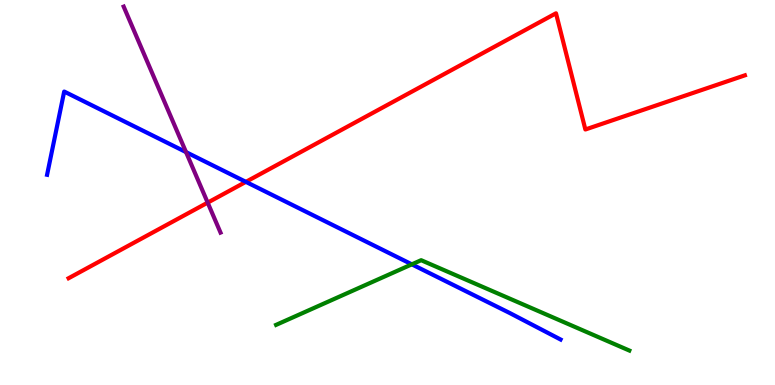[{'lines': ['blue', 'red'], 'intersections': [{'x': 3.17, 'y': 5.28}]}, {'lines': ['green', 'red'], 'intersections': []}, {'lines': ['purple', 'red'], 'intersections': [{'x': 2.68, 'y': 4.74}]}, {'lines': ['blue', 'green'], 'intersections': [{'x': 5.31, 'y': 3.13}]}, {'lines': ['blue', 'purple'], 'intersections': [{'x': 2.4, 'y': 6.05}]}, {'lines': ['green', 'purple'], 'intersections': []}]